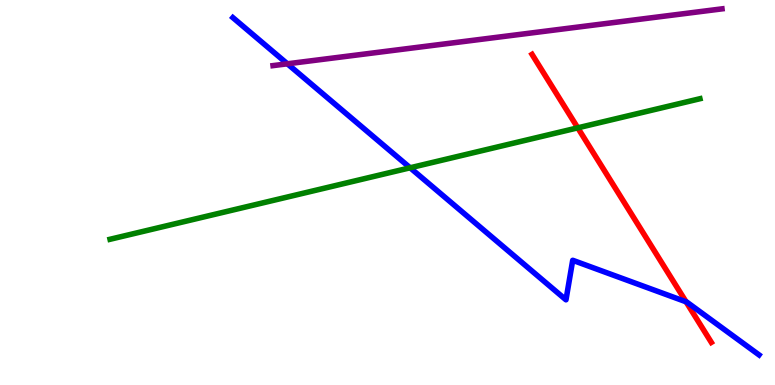[{'lines': ['blue', 'red'], 'intersections': [{'x': 8.85, 'y': 2.16}]}, {'lines': ['green', 'red'], 'intersections': [{'x': 7.46, 'y': 6.68}]}, {'lines': ['purple', 'red'], 'intersections': []}, {'lines': ['blue', 'green'], 'intersections': [{'x': 5.29, 'y': 5.64}]}, {'lines': ['blue', 'purple'], 'intersections': [{'x': 3.71, 'y': 8.34}]}, {'lines': ['green', 'purple'], 'intersections': []}]